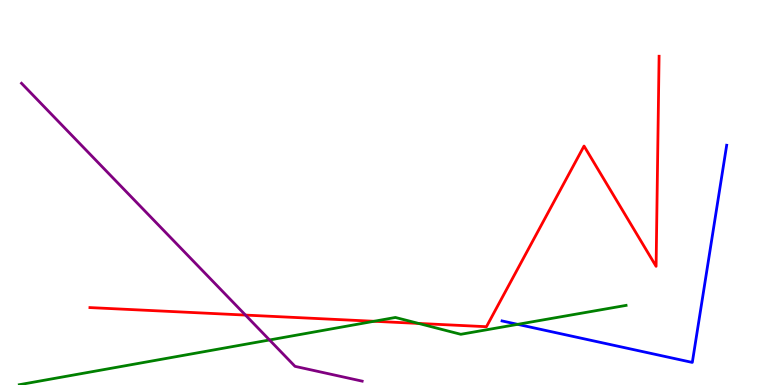[{'lines': ['blue', 'red'], 'intersections': []}, {'lines': ['green', 'red'], 'intersections': [{'x': 4.83, 'y': 1.66}, {'x': 5.4, 'y': 1.6}]}, {'lines': ['purple', 'red'], 'intersections': [{'x': 3.17, 'y': 1.82}]}, {'lines': ['blue', 'green'], 'intersections': [{'x': 6.68, 'y': 1.58}]}, {'lines': ['blue', 'purple'], 'intersections': []}, {'lines': ['green', 'purple'], 'intersections': [{'x': 3.48, 'y': 1.17}]}]